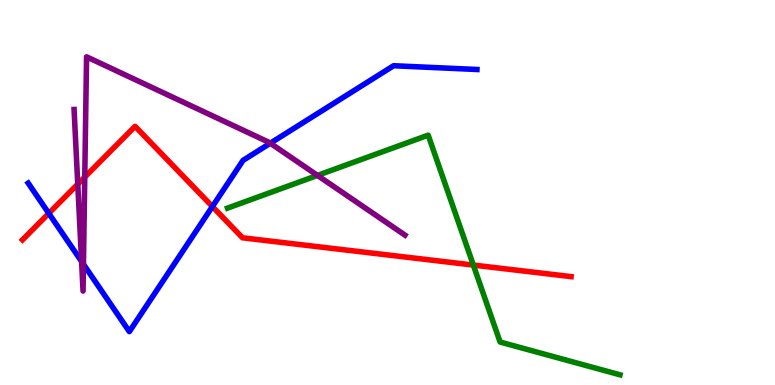[{'lines': ['blue', 'red'], 'intersections': [{'x': 0.63, 'y': 4.46}, {'x': 2.74, 'y': 4.64}]}, {'lines': ['green', 'red'], 'intersections': [{'x': 6.11, 'y': 3.12}]}, {'lines': ['purple', 'red'], 'intersections': [{'x': 1.0, 'y': 5.22}, {'x': 1.09, 'y': 5.4}]}, {'lines': ['blue', 'green'], 'intersections': []}, {'lines': ['blue', 'purple'], 'intersections': [{'x': 1.05, 'y': 3.21}, {'x': 1.08, 'y': 3.14}, {'x': 3.49, 'y': 6.28}]}, {'lines': ['green', 'purple'], 'intersections': [{'x': 4.1, 'y': 5.44}]}]